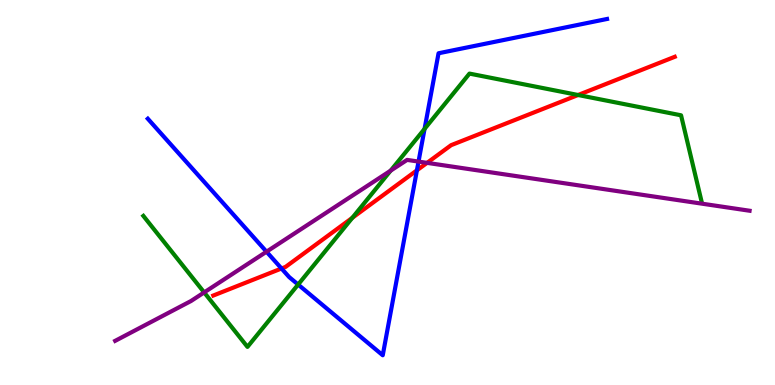[{'lines': ['blue', 'red'], 'intersections': [{'x': 3.63, 'y': 3.03}, {'x': 5.38, 'y': 5.58}]}, {'lines': ['green', 'red'], 'intersections': [{'x': 4.55, 'y': 4.34}, {'x': 7.46, 'y': 7.53}]}, {'lines': ['purple', 'red'], 'intersections': [{'x': 5.51, 'y': 5.77}]}, {'lines': ['blue', 'green'], 'intersections': [{'x': 3.85, 'y': 2.61}, {'x': 5.48, 'y': 6.65}]}, {'lines': ['blue', 'purple'], 'intersections': [{'x': 3.44, 'y': 3.46}, {'x': 5.4, 'y': 5.8}]}, {'lines': ['green', 'purple'], 'intersections': [{'x': 2.63, 'y': 2.4}, {'x': 5.04, 'y': 5.57}]}]